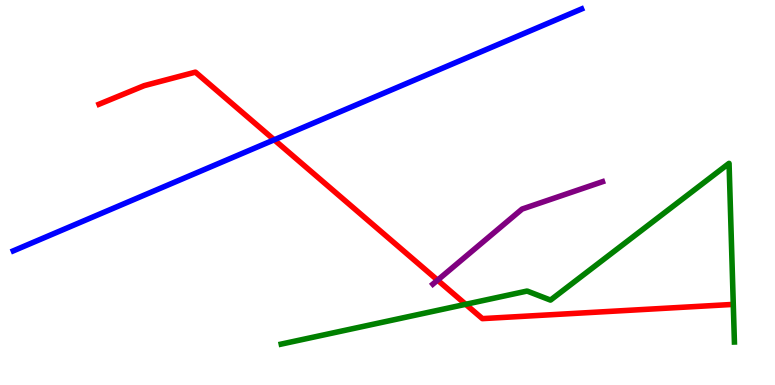[{'lines': ['blue', 'red'], 'intersections': [{'x': 3.54, 'y': 6.37}]}, {'lines': ['green', 'red'], 'intersections': [{'x': 6.01, 'y': 2.1}]}, {'lines': ['purple', 'red'], 'intersections': [{'x': 5.65, 'y': 2.72}]}, {'lines': ['blue', 'green'], 'intersections': []}, {'lines': ['blue', 'purple'], 'intersections': []}, {'lines': ['green', 'purple'], 'intersections': []}]